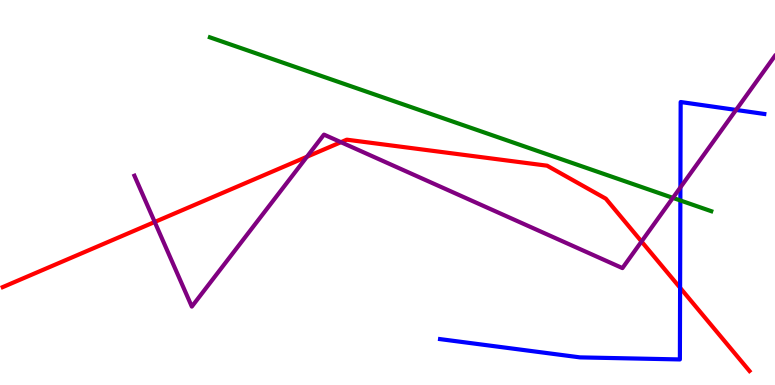[{'lines': ['blue', 'red'], 'intersections': [{'x': 8.78, 'y': 2.53}]}, {'lines': ['green', 'red'], 'intersections': []}, {'lines': ['purple', 'red'], 'intersections': [{'x': 2.0, 'y': 4.23}, {'x': 3.96, 'y': 5.93}, {'x': 4.4, 'y': 6.31}, {'x': 8.28, 'y': 3.73}]}, {'lines': ['blue', 'green'], 'intersections': [{'x': 8.78, 'y': 4.79}]}, {'lines': ['blue', 'purple'], 'intersections': [{'x': 8.78, 'y': 5.13}, {'x': 9.5, 'y': 7.14}]}, {'lines': ['green', 'purple'], 'intersections': [{'x': 8.68, 'y': 4.86}]}]